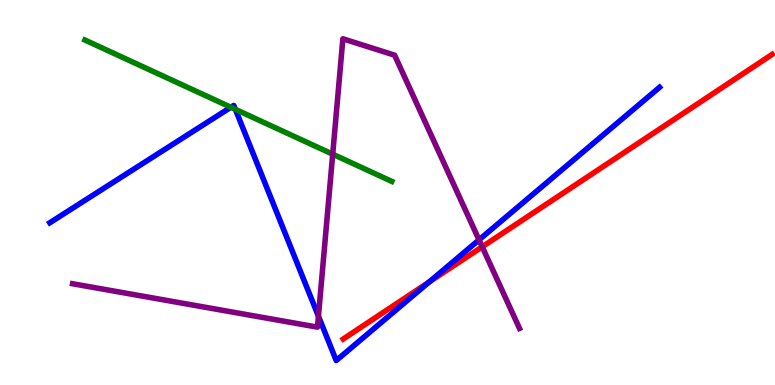[{'lines': ['blue', 'red'], 'intersections': [{'x': 5.54, 'y': 2.68}]}, {'lines': ['green', 'red'], 'intersections': []}, {'lines': ['purple', 'red'], 'intersections': [{'x': 6.22, 'y': 3.59}]}, {'lines': ['blue', 'green'], 'intersections': [{'x': 2.98, 'y': 7.21}, {'x': 3.04, 'y': 7.16}]}, {'lines': ['blue', 'purple'], 'intersections': [{'x': 4.11, 'y': 1.79}, {'x': 6.18, 'y': 3.77}]}, {'lines': ['green', 'purple'], 'intersections': [{'x': 4.29, 'y': 6.0}]}]